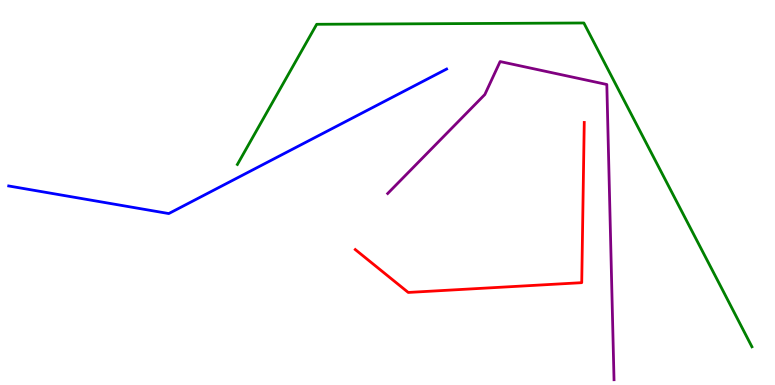[{'lines': ['blue', 'red'], 'intersections': []}, {'lines': ['green', 'red'], 'intersections': []}, {'lines': ['purple', 'red'], 'intersections': []}, {'lines': ['blue', 'green'], 'intersections': []}, {'lines': ['blue', 'purple'], 'intersections': []}, {'lines': ['green', 'purple'], 'intersections': []}]